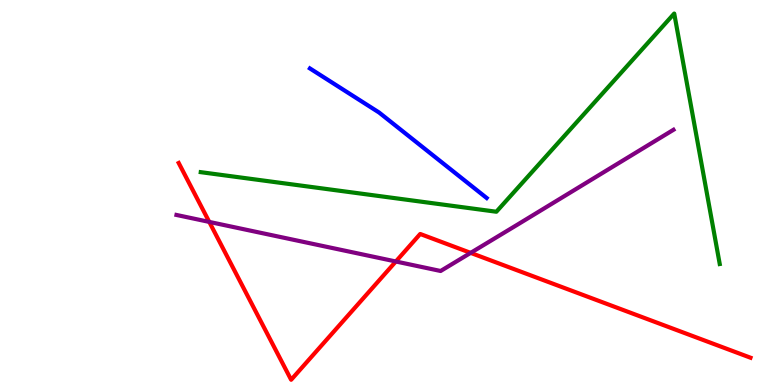[{'lines': ['blue', 'red'], 'intersections': []}, {'lines': ['green', 'red'], 'intersections': []}, {'lines': ['purple', 'red'], 'intersections': [{'x': 2.7, 'y': 4.24}, {'x': 5.11, 'y': 3.21}, {'x': 6.07, 'y': 3.43}]}, {'lines': ['blue', 'green'], 'intersections': []}, {'lines': ['blue', 'purple'], 'intersections': []}, {'lines': ['green', 'purple'], 'intersections': []}]